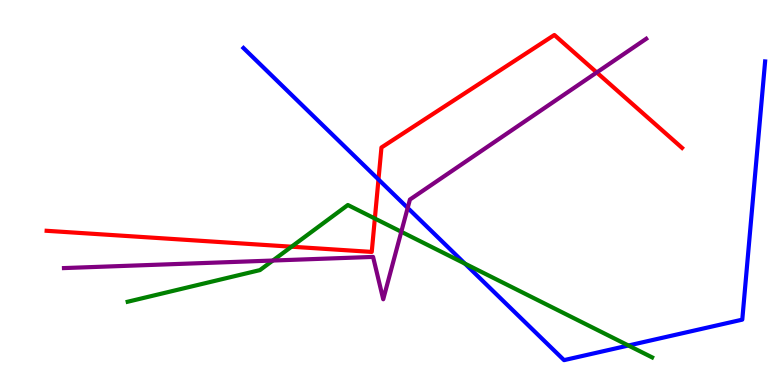[{'lines': ['blue', 'red'], 'intersections': [{'x': 4.88, 'y': 5.34}]}, {'lines': ['green', 'red'], 'intersections': [{'x': 3.76, 'y': 3.59}, {'x': 4.84, 'y': 4.32}]}, {'lines': ['purple', 'red'], 'intersections': [{'x': 7.7, 'y': 8.12}]}, {'lines': ['blue', 'green'], 'intersections': [{'x': 6.0, 'y': 3.15}, {'x': 8.11, 'y': 1.03}]}, {'lines': ['blue', 'purple'], 'intersections': [{'x': 5.26, 'y': 4.6}]}, {'lines': ['green', 'purple'], 'intersections': [{'x': 3.52, 'y': 3.23}, {'x': 5.18, 'y': 3.98}]}]